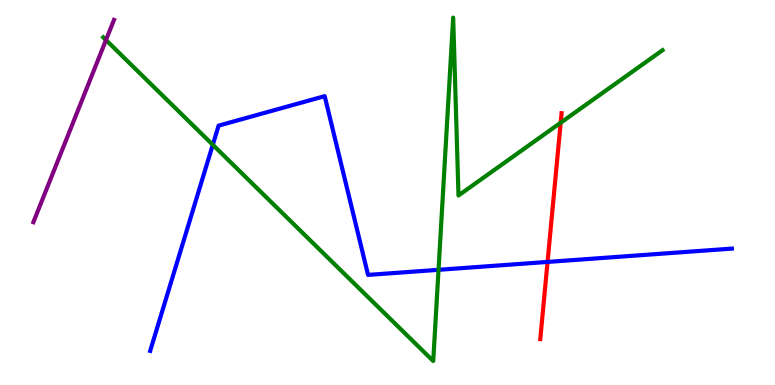[{'lines': ['blue', 'red'], 'intersections': [{'x': 7.07, 'y': 3.2}]}, {'lines': ['green', 'red'], 'intersections': [{'x': 7.23, 'y': 6.81}]}, {'lines': ['purple', 'red'], 'intersections': []}, {'lines': ['blue', 'green'], 'intersections': [{'x': 2.75, 'y': 6.24}, {'x': 5.66, 'y': 2.99}]}, {'lines': ['blue', 'purple'], 'intersections': []}, {'lines': ['green', 'purple'], 'intersections': [{'x': 1.37, 'y': 8.96}]}]